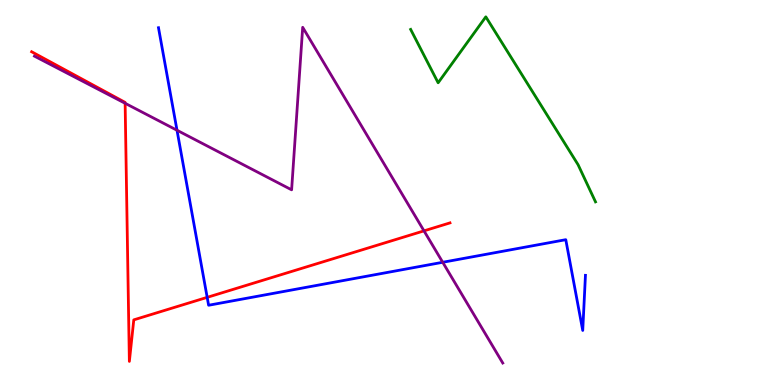[{'lines': ['blue', 'red'], 'intersections': [{'x': 2.67, 'y': 2.28}]}, {'lines': ['green', 'red'], 'intersections': []}, {'lines': ['purple', 'red'], 'intersections': [{'x': 1.61, 'y': 7.32}, {'x': 5.47, 'y': 4.0}]}, {'lines': ['blue', 'green'], 'intersections': []}, {'lines': ['blue', 'purple'], 'intersections': [{'x': 2.28, 'y': 6.62}, {'x': 5.71, 'y': 3.19}]}, {'lines': ['green', 'purple'], 'intersections': []}]